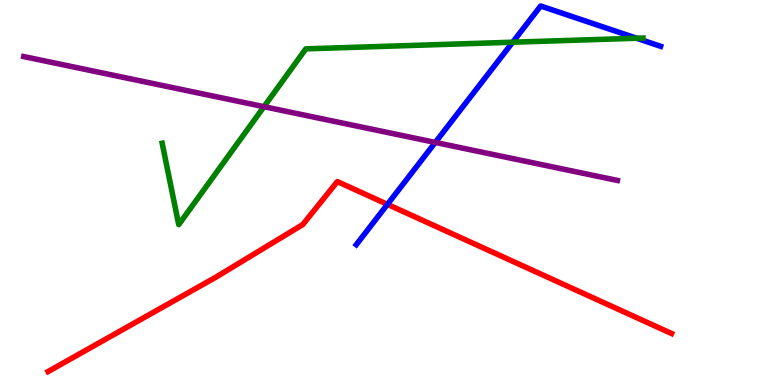[{'lines': ['blue', 'red'], 'intersections': [{'x': 5.0, 'y': 4.69}]}, {'lines': ['green', 'red'], 'intersections': []}, {'lines': ['purple', 'red'], 'intersections': []}, {'lines': ['blue', 'green'], 'intersections': [{'x': 6.62, 'y': 8.9}, {'x': 8.21, 'y': 9.01}]}, {'lines': ['blue', 'purple'], 'intersections': [{'x': 5.62, 'y': 6.3}]}, {'lines': ['green', 'purple'], 'intersections': [{'x': 3.41, 'y': 7.23}]}]